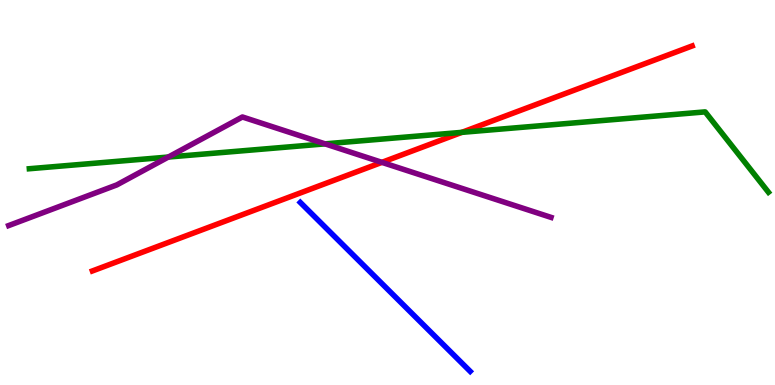[{'lines': ['blue', 'red'], 'intersections': []}, {'lines': ['green', 'red'], 'intersections': [{'x': 5.96, 'y': 6.56}]}, {'lines': ['purple', 'red'], 'intersections': [{'x': 4.93, 'y': 5.78}]}, {'lines': ['blue', 'green'], 'intersections': []}, {'lines': ['blue', 'purple'], 'intersections': []}, {'lines': ['green', 'purple'], 'intersections': [{'x': 2.17, 'y': 5.92}, {'x': 4.19, 'y': 6.26}]}]